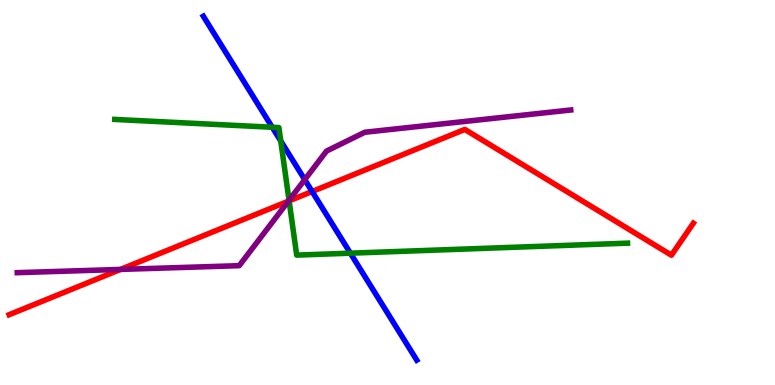[{'lines': ['blue', 'red'], 'intersections': [{'x': 4.03, 'y': 5.03}]}, {'lines': ['green', 'red'], 'intersections': [{'x': 3.73, 'y': 4.78}]}, {'lines': ['purple', 'red'], 'intersections': [{'x': 1.55, 'y': 3.0}, {'x': 3.72, 'y': 4.77}]}, {'lines': ['blue', 'green'], 'intersections': [{'x': 3.51, 'y': 6.69}, {'x': 3.62, 'y': 6.34}, {'x': 4.52, 'y': 3.42}]}, {'lines': ['blue', 'purple'], 'intersections': [{'x': 3.93, 'y': 5.33}]}, {'lines': ['green', 'purple'], 'intersections': [{'x': 3.73, 'y': 4.8}]}]